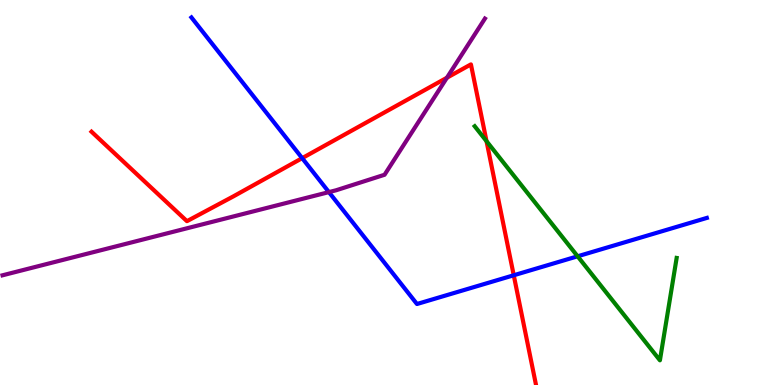[{'lines': ['blue', 'red'], 'intersections': [{'x': 3.9, 'y': 5.89}, {'x': 6.63, 'y': 2.85}]}, {'lines': ['green', 'red'], 'intersections': [{'x': 6.28, 'y': 6.33}]}, {'lines': ['purple', 'red'], 'intersections': [{'x': 5.77, 'y': 7.98}]}, {'lines': ['blue', 'green'], 'intersections': [{'x': 7.45, 'y': 3.34}]}, {'lines': ['blue', 'purple'], 'intersections': [{'x': 4.24, 'y': 5.01}]}, {'lines': ['green', 'purple'], 'intersections': []}]